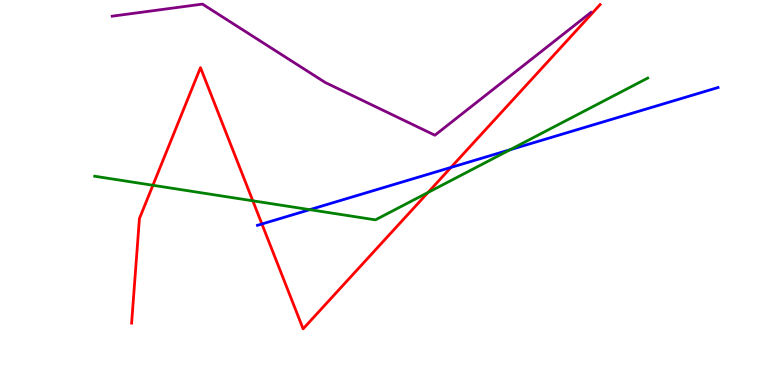[{'lines': ['blue', 'red'], 'intersections': [{'x': 3.38, 'y': 4.18}, {'x': 5.82, 'y': 5.65}]}, {'lines': ['green', 'red'], 'intersections': [{'x': 1.97, 'y': 5.19}, {'x': 3.26, 'y': 4.78}, {'x': 5.52, 'y': 5.0}]}, {'lines': ['purple', 'red'], 'intersections': []}, {'lines': ['blue', 'green'], 'intersections': [{'x': 4.0, 'y': 4.55}, {'x': 6.58, 'y': 6.11}]}, {'lines': ['blue', 'purple'], 'intersections': []}, {'lines': ['green', 'purple'], 'intersections': []}]